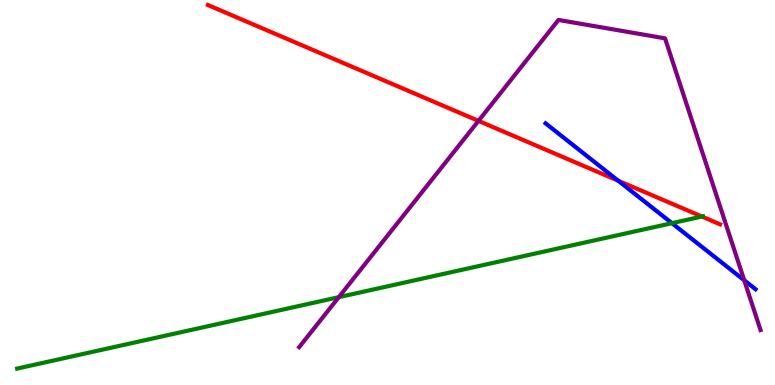[{'lines': ['blue', 'red'], 'intersections': [{'x': 7.98, 'y': 5.31}]}, {'lines': ['green', 'red'], 'intersections': [{'x': 9.06, 'y': 4.38}]}, {'lines': ['purple', 'red'], 'intersections': [{'x': 6.17, 'y': 6.86}]}, {'lines': ['blue', 'green'], 'intersections': [{'x': 8.67, 'y': 4.2}]}, {'lines': ['blue', 'purple'], 'intersections': [{'x': 9.6, 'y': 2.72}]}, {'lines': ['green', 'purple'], 'intersections': [{'x': 4.37, 'y': 2.28}]}]